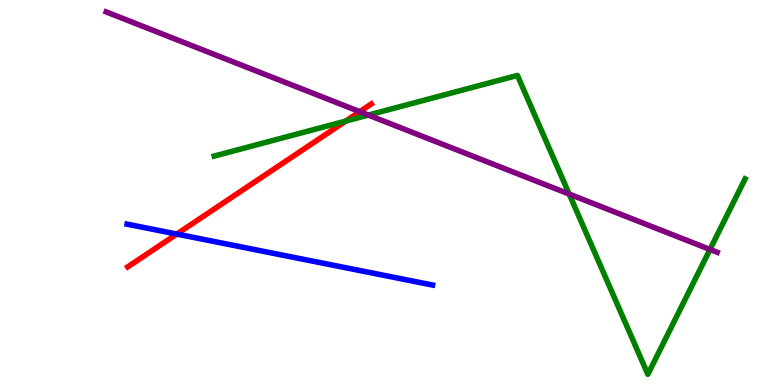[{'lines': ['blue', 'red'], 'intersections': [{'x': 2.28, 'y': 3.92}]}, {'lines': ['green', 'red'], 'intersections': [{'x': 4.46, 'y': 6.85}]}, {'lines': ['purple', 'red'], 'intersections': [{'x': 4.64, 'y': 7.1}]}, {'lines': ['blue', 'green'], 'intersections': []}, {'lines': ['blue', 'purple'], 'intersections': []}, {'lines': ['green', 'purple'], 'intersections': [{'x': 4.75, 'y': 7.01}, {'x': 7.34, 'y': 4.96}, {'x': 9.16, 'y': 3.52}]}]